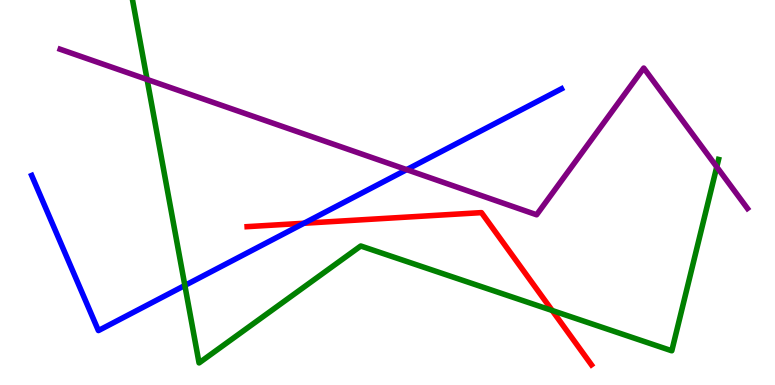[{'lines': ['blue', 'red'], 'intersections': [{'x': 3.92, 'y': 4.2}]}, {'lines': ['green', 'red'], 'intersections': [{'x': 7.13, 'y': 1.94}]}, {'lines': ['purple', 'red'], 'intersections': []}, {'lines': ['blue', 'green'], 'intersections': [{'x': 2.39, 'y': 2.59}]}, {'lines': ['blue', 'purple'], 'intersections': [{'x': 5.25, 'y': 5.59}]}, {'lines': ['green', 'purple'], 'intersections': [{'x': 1.9, 'y': 7.94}, {'x': 9.25, 'y': 5.66}]}]